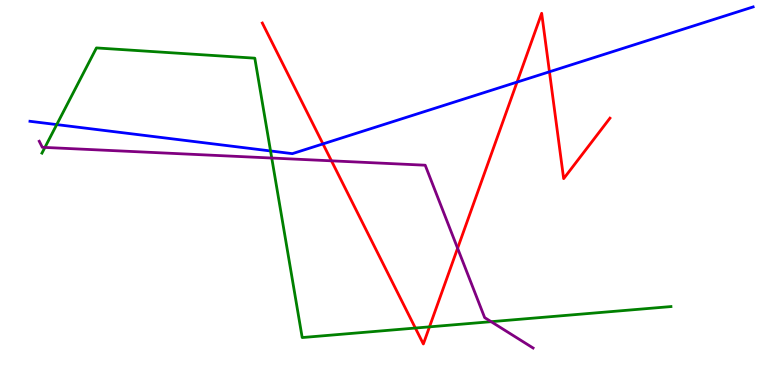[{'lines': ['blue', 'red'], 'intersections': [{'x': 4.17, 'y': 6.26}, {'x': 6.67, 'y': 7.87}, {'x': 7.09, 'y': 8.14}]}, {'lines': ['green', 'red'], 'intersections': [{'x': 5.36, 'y': 1.48}, {'x': 5.54, 'y': 1.51}]}, {'lines': ['purple', 'red'], 'intersections': [{'x': 4.28, 'y': 5.82}, {'x': 5.9, 'y': 3.55}]}, {'lines': ['blue', 'green'], 'intersections': [{'x': 0.732, 'y': 6.76}, {'x': 3.49, 'y': 6.08}]}, {'lines': ['blue', 'purple'], 'intersections': []}, {'lines': ['green', 'purple'], 'intersections': [{'x': 0.579, 'y': 6.17}, {'x': 3.51, 'y': 5.9}, {'x': 6.34, 'y': 1.64}]}]